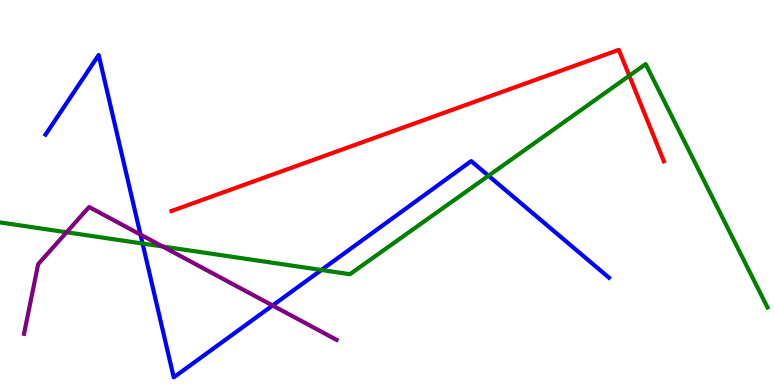[{'lines': ['blue', 'red'], 'intersections': []}, {'lines': ['green', 'red'], 'intersections': [{'x': 8.12, 'y': 8.03}]}, {'lines': ['purple', 'red'], 'intersections': []}, {'lines': ['blue', 'green'], 'intersections': [{'x': 1.84, 'y': 3.67}, {'x': 4.15, 'y': 2.99}, {'x': 6.3, 'y': 5.43}]}, {'lines': ['blue', 'purple'], 'intersections': [{'x': 1.81, 'y': 3.91}, {'x': 3.52, 'y': 2.07}]}, {'lines': ['green', 'purple'], 'intersections': [{'x': 0.859, 'y': 3.97}, {'x': 2.1, 'y': 3.6}]}]